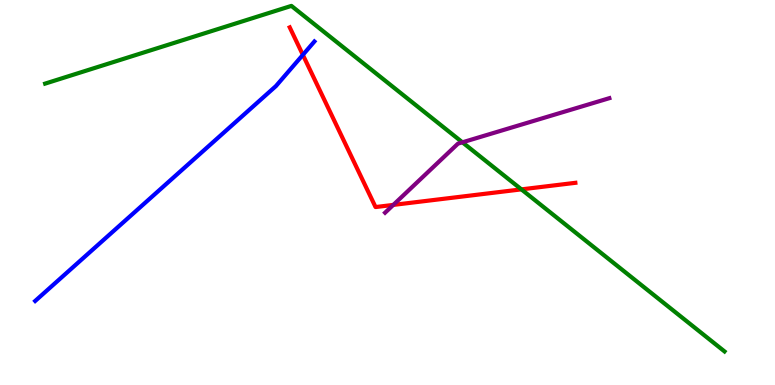[{'lines': ['blue', 'red'], 'intersections': [{'x': 3.91, 'y': 8.57}]}, {'lines': ['green', 'red'], 'intersections': [{'x': 6.73, 'y': 5.08}]}, {'lines': ['purple', 'red'], 'intersections': [{'x': 5.07, 'y': 4.68}]}, {'lines': ['blue', 'green'], 'intersections': []}, {'lines': ['blue', 'purple'], 'intersections': []}, {'lines': ['green', 'purple'], 'intersections': [{'x': 5.97, 'y': 6.3}]}]